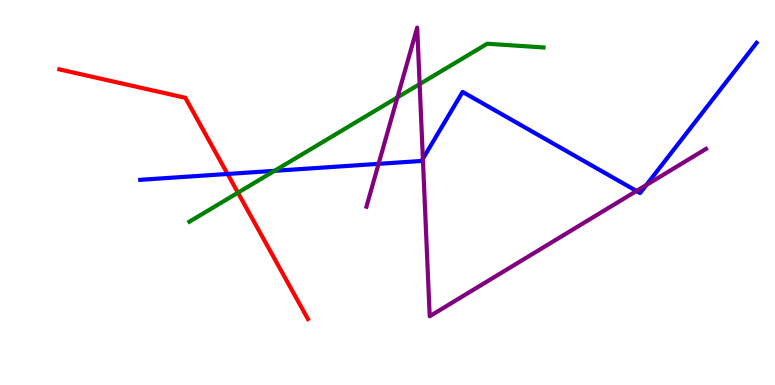[{'lines': ['blue', 'red'], 'intersections': [{'x': 2.94, 'y': 5.48}]}, {'lines': ['green', 'red'], 'intersections': [{'x': 3.07, 'y': 4.99}]}, {'lines': ['purple', 'red'], 'intersections': []}, {'lines': ['blue', 'green'], 'intersections': [{'x': 3.54, 'y': 5.56}]}, {'lines': ['blue', 'purple'], 'intersections': [{'x': 4.88, 'y': 5.74}, {'x': 5.46, 'y': 5.88}, {'x': 8.21, 'y': 5.04}, {'x': 8.34, 'y': 5.19}]}, {'lines': ['green', 'purple'], 'intersections': [{'x': 5.13, 'y': 7.47}, {'x': 5.41, 'y': 7.82}]}]